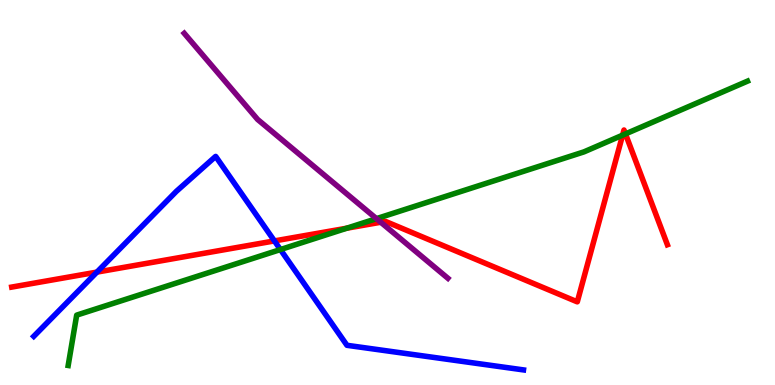[{'lines': ['blue', 'red'], 'intersections': [{'x': 1.25, 'y': 2.93}, {'x': 3.54, 'y': 3.74}]}, {'lines': ['green', 'red'], 'intersections': [{'x': 4.47, 'y': 4.07}, {'x': 8.03, 'y': 6.49}, {'x': 8.07, 'y': 6.52}]}, {'lines': ['purple', 'red'], 'intersections': [{'x': 4.91, 'y': 4.23}]}, {'lines': ['blue', 'green'], 'intersections': [{'x': 3.62, 'y': 3.52}]}, {'lines': ['blue', 'purple'], 'intersections': []}, {'lines': ['green', 'purple'], 'intersections': [{'x': 4.86, 'y': 4.32}]}]